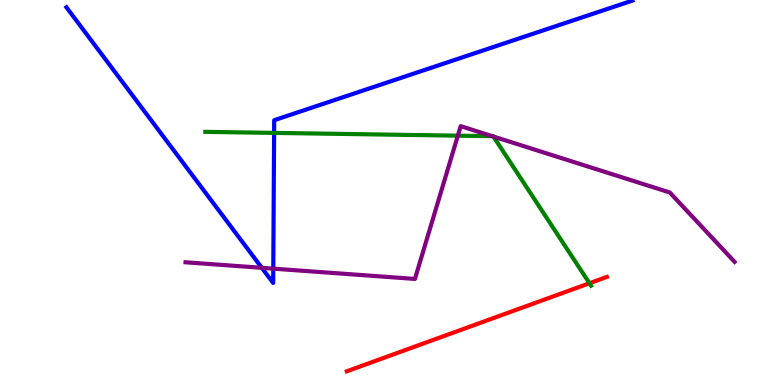[{'lines': ['blue', 'red'], 'intersections': []}, {'lines': ['green', 'red'], 'intersections': [{'x': 7.61, 'y': 2.64}]}, {'lines': ['purple', 'red'], 'intersections': []}, {'lines': ['blue', 'green'], 'intersections': [{'x': 3.54, 'y': 6.55}]}, {'lines': ['blue', 'purple'], 'intersections': [{'x': 3.38, 'y': 3.04}, {'x': 3.53, 'y': 3.02}]}, {'lines': ['green', 'purple'], 'intersections': [{'x': 5.91, 'y': 6.48}, {'x': 6.35, 'y': 6.46}, {'x': 6.37, 'y': 6.45}]}]